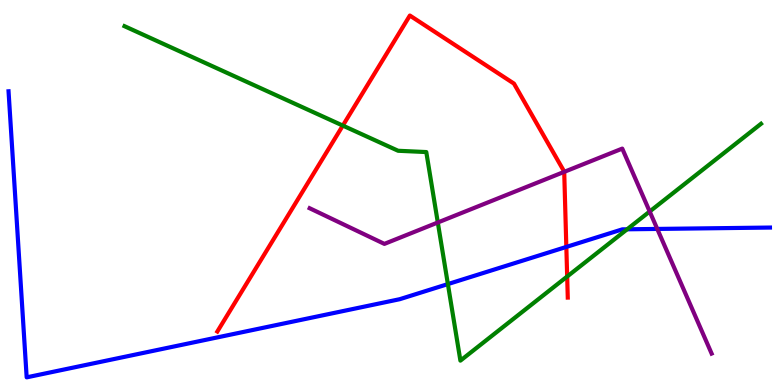[{'lines': ['blue', 'red'], 'intersections': [{'x': 7.31, 'y': 3.59}]}, {'lines': ['green', 'red'], 'intersections': [{'x': 4.42, 'y': 6.74}, {'x': 7.32, 'y': 2.82}]}, {'lines': ['purple', 'red'], 'intersections': [{'x': 7.28, 'y': 5.54}]}, {'lines': ['blue', 'green'], 'intersections': [{'x': 5.78, 'y': 2.62}, {'x': 8.09, 'y': 4.04}]}, {'lines': ['blue', 'purple'], 'intersections': [{'x': 8.48, 'y': 4.05}]}, {'lines': ['green', 'purple'], 'intersections': [{'x': 5.65, 'y': 4.22}, {'x': 8.38, 'y': 4.51}]}]